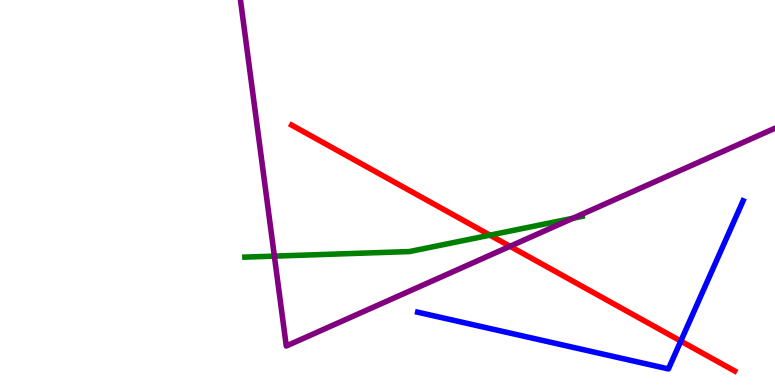[{'lines': ['blue', 'red'], 'intersections': [{'x': 8.78, 'y': 1.14}]}, {'lines': ['green', 'red'], 'intersections': [{'x': 6.32, 'y': 3.89}]}, {'lines': ['purple', 'red'], 'intersections': [{'x': 6.58, 'y': 3.6}]}, {'lines': ['blue', 'green'], 'intersections': []}, {'lines': ['blue', 'purple'], 'intersections': []}, {'lines': ['green', 'purple'], 'intersections': [{'x': 3.54, 'y': 3.35}, {'x': 7.39, 'y': 4.33}]}]